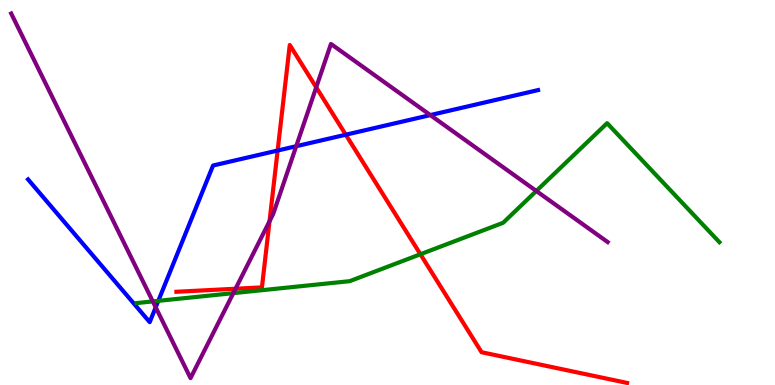[{'lines': ['blue', 'red'], 'intersections': [{'x': 3.58, 'y': 6.09}, {'x': 4.46, 'y': 6.5}]}, {'lines': ['green', 'red'], 'intersections': [{'x': 5.42, 'y': 3.4}]}, {'lines': ['purple', 'red'], 'intersections': [{'x': 3.04, 'y': 2.5}, {'x': 3.48, 'y': 4.25}, {'x': 4.08, 'y': 7.73}]}, {'lines': ['blue', 'green'], 'intersections': [{'x': 2.04, 'y': 2.19}]}, {'lines': ['blue', 'purple'], 'intersections': [{'x': 2.01, 'y': 2.02}, {'x': 3.82, 'y': 6.2}, {'x': 5.55, 'y': 7.01}]}, {'lines': ['green', 'purple'], 'intersections': [{'x': 1.97, 'y': 2.17}, {'x': 3.01, 'y': 2.39}, {'x': 6.92, 'y': 5.04}]}]